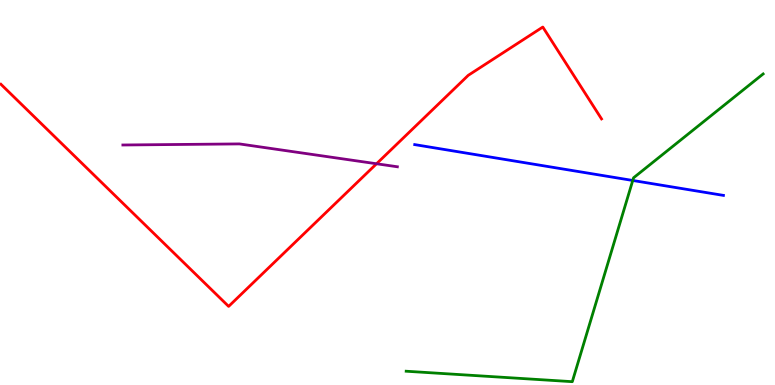[{'lines': ['blue', 'red'], 'intersections': []}, {'lines': ['green', 'red'], 'intersections': []}, {'lines': ['purple', 'red'], 'intersections': [{'x': 4.86, 'y': 5.75}]}, {'lines': ['blue', 'green'], 'intersections': [{'x': 8.16, 'y': 5.31}]}, {'lines': ['blue', 'purple'], 'intersections': []}, {'lines': ['green', 'purple'], 'intersections': []}]